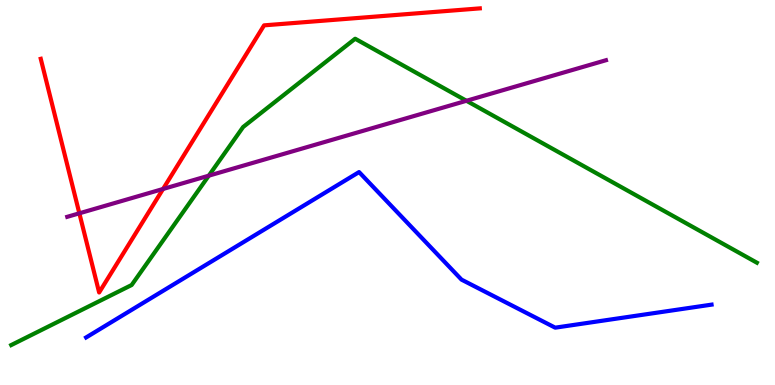[{'lines': ['blue', 'red'], 'intersections': []}, {'lines': ['green', 'red'], 'intersections': []}, {'lines': ['purple', 'red'], 'intersections': [{'x': 1.02, 'y': 4.46}, {'x': 2.1, 'y': 5.09}]}, {'lines': ['blue', 'green'], 'intersections': []}, {'lines': ['blue', 'purple'], 'intersections': []}, {'lines': ['green', 'purple'], 'intersections': [{'x': 2.69, 'y': 5.44}, {'x': 6.02, 'y': 7.38}]}]